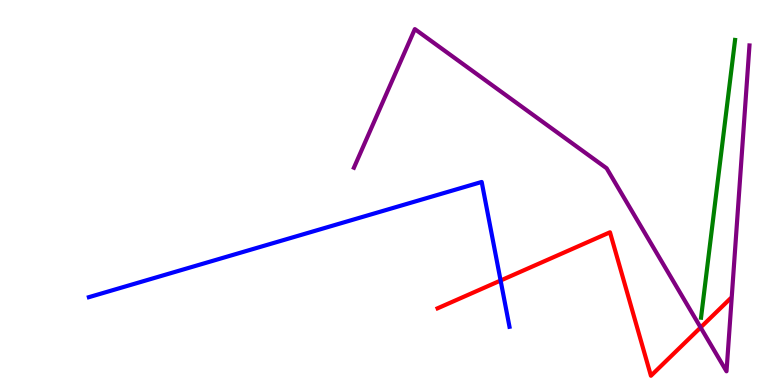[{'lines': ['blue', 'red'], 'intersections': [{'x': 6.46, 'y': 2.71}]}, {'lines': ['green', 'red'], 'intersections': []}, {'lines': ['purple', 'red'], 'intersections': [{'x': 9.04, 'y': 1.49}]}, {'lines': ['blue', 'green'], 'intersections': []}, {'lines': ['blue', 'purple'], 'intersections': []}, {'lines': ['green', 'purple'], 'intersections': []}]